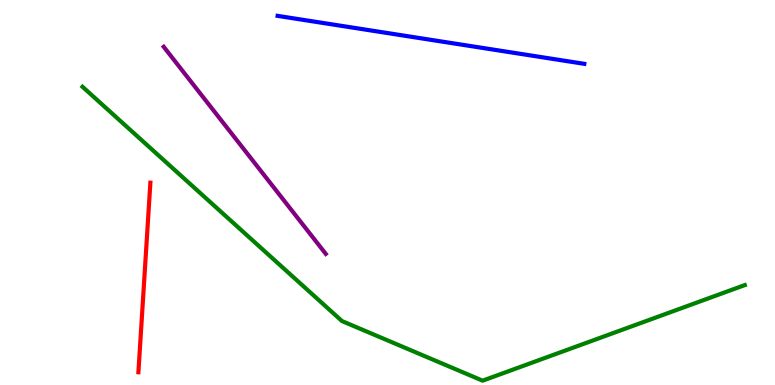[{'lines': ['blue', 'red'], 'intersections': []}, {'lines': ['green', 'red'], 'intersections': []}, {'lines': ['purple', 'red'], 'intersections': []}, {'lines': ['blue', 'green'], 'intersections': []}, {'lines': ['blue', 'purple'], 'intersections': []}, {'lines': ['green', 'purple'], 'intersections': []}]